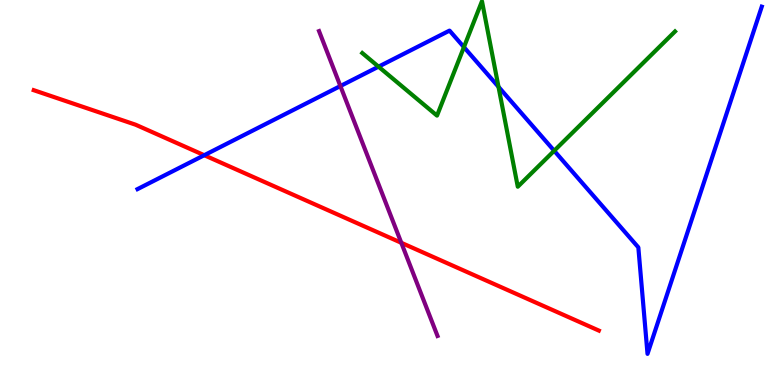[{'lines': ['blue', 'red'], 'intersections': [{'x': 2.64, 'y': 5.97}]}, {'lines': ['green', 'red'], 'intersections': []}, {'lines': ['purple', 'red'], 'intersections': [{'x': 5.18, 'y': 3.69}]}, {'lines': ['blue', 'green'], 'intersections': [{'x': 4.88, 'y': 8.27}, {'x': 5.99, 'y': 8.78}, {'x': 6.43, 'y': 7.74}, {'x': 7.15, 'y': 6.08}]}, {'lines': ['blue', 'purple'], 'intersections': [{'x': 4.39, 'y': 7.76}]}, {'lines': ['green', 'purple'], 'intersections': []}]